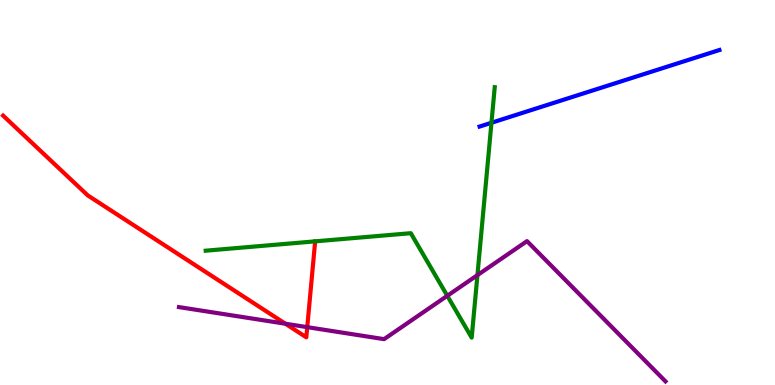[{'lines': ['blue', 'red'], 'intersections': []}, {'lines': ['green', 'red'], 'intersections': []}, {'lines': ['purple', 'red'], 'intersections': [{'x': 3.68, 'y': 1.59}, {'x': 3.96, 'y': 1.5}]}, {'lines': ['blue', 'green'], 'intersections': [{'x': 6.34, 'y': 6.81}]}, {'lines': ['blue', 'purple'], 'intersections': []}, {'lines': ['green', 'purple'], 'intersections': [{'x': 5.77, 'y': 2.32}, {'x': 6.16, 'y': 2.85}]}]